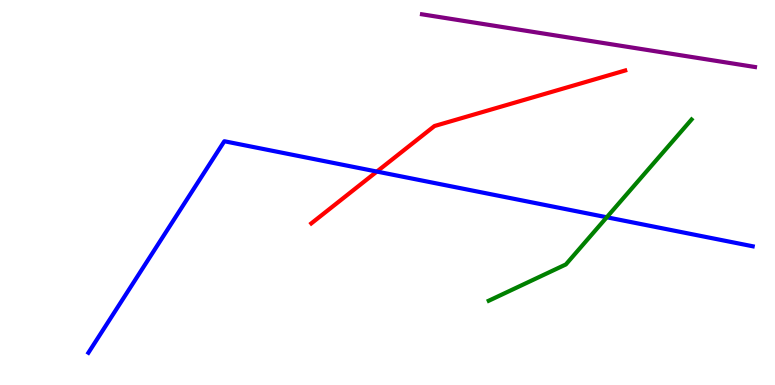[{'lines': ['blue', 'red'], 'intersections': [{'x': 4.86, 'y': 5.54}]}, {'lines': ['green', 'red'], 'intersections': []}, {'lines': ['purple', 'red'], 'intersections': []}, {'lines': ['blue', 'green'], 'intersections': [{'x': 7.83, 'y': 4.36}]}, {'lines': ['blue', 'purple'], 'intersections': []}, {'lines': ['green', 'purple'], 'intersections': []}]